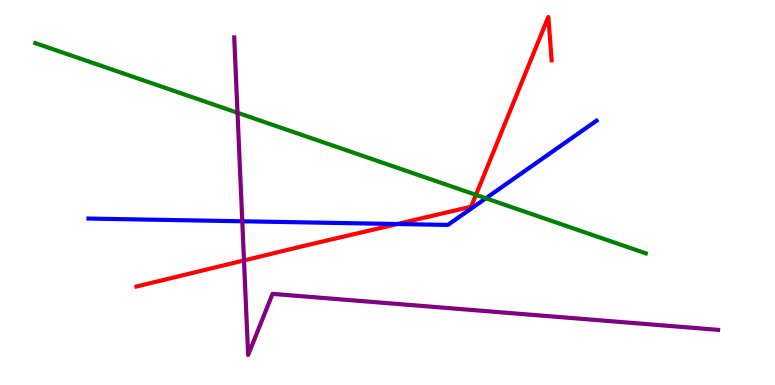[{'lines': ['blue', 'red'], 'intersections': [{'x': 5.13, 'y': 4.18}]}, {'lines': ['green', 'red'], 'intersections': [{'x': 6.14, 'y': 4.94}]}, {'lines': ['purple', 'red'], 'intersections': [{'x': 3.15, 'y': 3.24}]}, {'lines': ['blue', 'green'], 'intersections': [{'x': 6.27, 'y': 4.85}]}, {'lines': ['blue', 'purple'], 'intersections': [{'x': 3.13, 'y': 4.25}]}, {'lines': ['green', 'purple'], 'intersections': [{'x': 3.06, 'y': 7.07}]}]